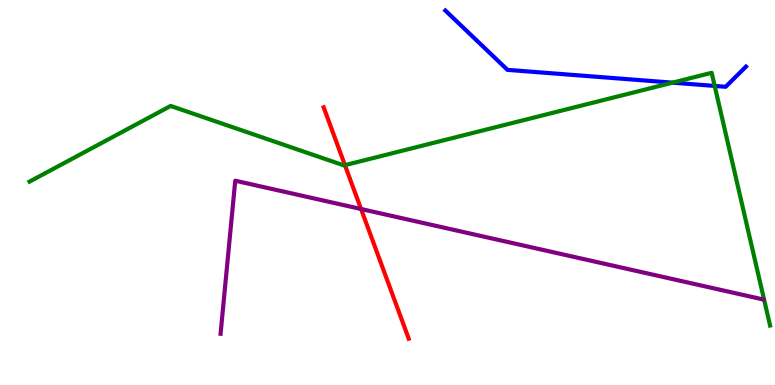[{'lines': ['blue', 'red'], 'intersections': []}, {'lines': ['green', 'red'], 'intersections': [{'x': 4.45, 'y': 5.71}]}, {'lines': ['purple', 'red'], 'intersections': [{'x': 4.66, 'y': 4.57}]}, {'lines': ['blue', 'green'], 'intersections': [{'x': 8.68, 'y': 7.85}, {'x': 9.22, 'y': 7.77}]}, {'lines': ['blue', 'purple'], 'intersections': []}, {'lines': ['green', 'purple'], 'intersections': []}]